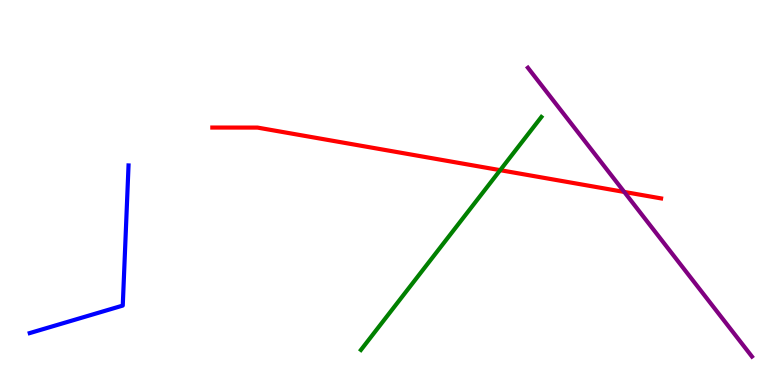[{'lines': ['blue', 'red'], 'intersections': []}, {'lines': ['green', 'red'], 'intersections': [{'x': 6.45, 'y': 5.58}]}, {'lines': ['purple', 'red'], 'intersections': [{'x': 8.05, 'y': 5.01}]}, {'lines': ['blue', 'green'], 'intersections': []}, {'lines': ['blue', 'purple'], 'intersections': []}, {'lines': ['green', 'purple'], 'intersections': []}]